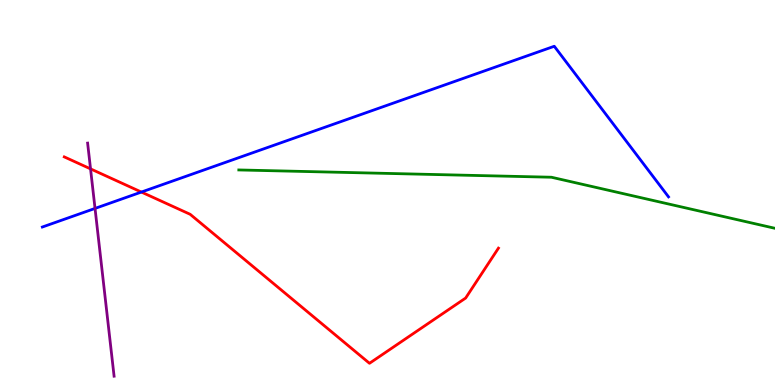[{'lines': ['blue', 'red'], 'intersections': [{'x': 1.82, 'y': 5.01}]}, {'lines': ['green', 'red'], 'intersections': []}, {'lines': ['purple', 'red'], 'intersections': [{'x': 1.17, 'y': 5.61}]}, {'lines': ['blue', 'green'], 'intersections': []}, {'lines': ['blue', 'purple'], 'intersections': [{'x': 1.23, 'y': 4.59}]}, {'lines': ['green', 'purple'], 'intersections': []}]